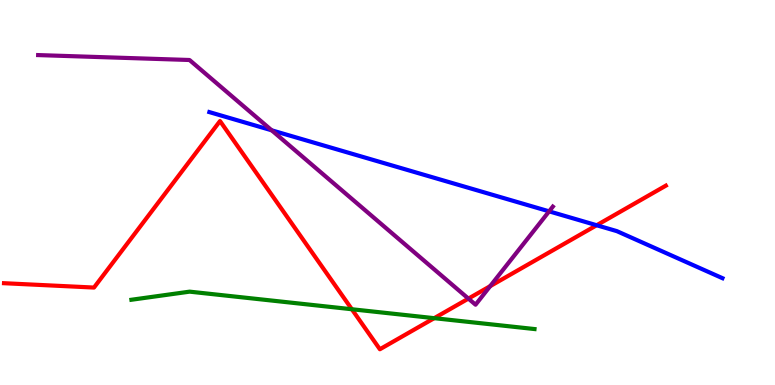[{'lines': ['blue', 'red'], 'intersections': [{'x': 7.7, 'y': 4.15}]}, {'lines': ['green', 'red'], 'intersections': [{'x': 4.54, 'y': 1.97}, {'x': 5.6, 'y': 1.74}]}, {'lines': ['purple', 'red'], 'intersections': [{'x': 6.04, 'y': 2.24}, {'x': 6.32, 'y': 2.57}]}, {'lines': ['blue', 'green'], 'intersections': []}, {'lines': ['blue', 'purple'], 'intersections': [{'x': 3.51, 'y': 6.62}, {'x': 7.09, 'y': 4.51}]}, {'lines': ['green', 'purple'], 'intersections': []}]